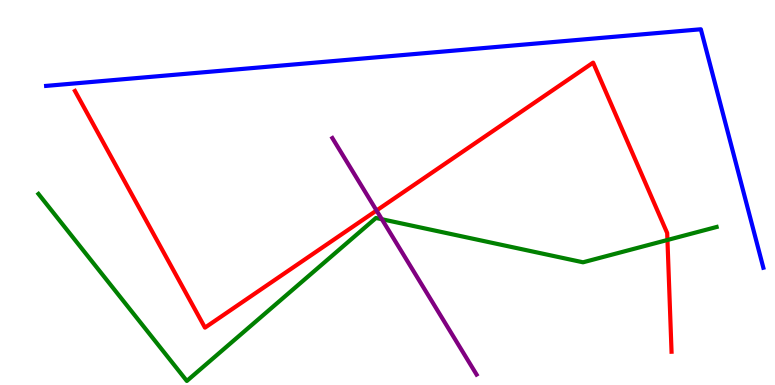[{'lines': ['blue', 'red'], 'intersections': []}, {'lines': ['green', 'red'], 'intersections': [{'x': 8.61, 'y': 3.77}]}, {'lines': ['purple', 'red'], 'intersections': [{'x': 4.86, 'y': 4.53}]}, {'lines': ['blue', 'green'], 'intersections': []}, {'lines': ['blue', 'purple'], 'intersections': []}, {'lines': ['green', 'purple'], 'intersections': [{'x': 4.93, 'y': 4.31}]}]